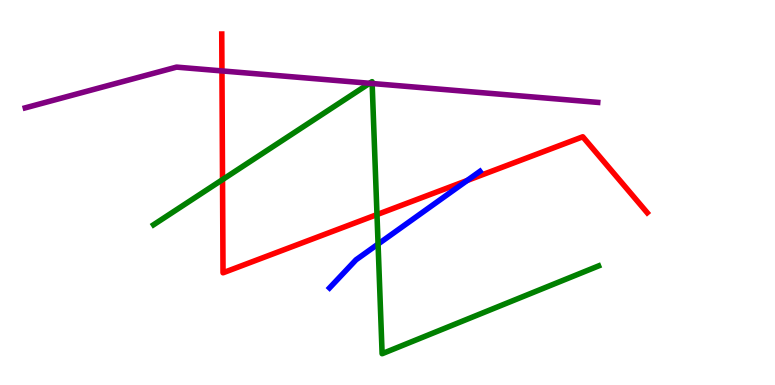[{'lines': ['blue', 'red'], 'intersections': [{'x': 6.03, 'y': 5.31}]}, {'lines': ['green', 'red'], 'intersections': [{'x': 2.87, 'y': 5.34}, {'x': 4.86, 'y': 4.43}]}, {'lines': ['purple', 'red'], 'intersections': [{'x': 2.86, 'y': 8.16}]}, {'lines': ['blue', 'green'], 'intersections': [{'x': 4.88, 'y': 3.66}]}, {'lines': ['blue', 'purple'], 'intersections': []}, {'lines': ['green', 'purple'], 'intersections': [{'x': 4.77, 'y': 7.84}, {'x': 4.8, 'y': 7.83}]}]